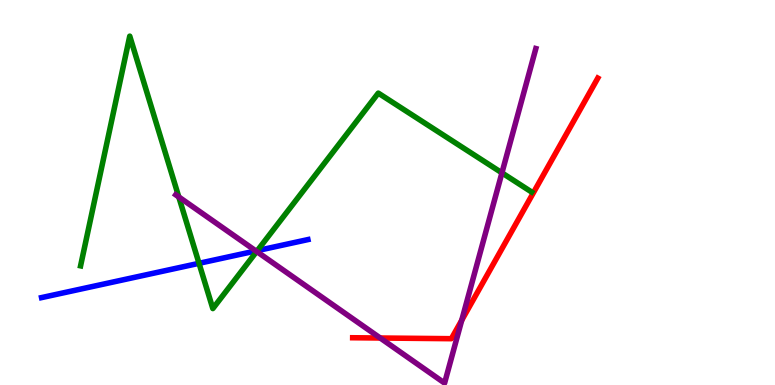[{'lines': ['blue', 'red'], 'intersections': []}, {'lines': ['green', 'red'], 'intersections': []}, {'lines': ['purple', 'red'], 'intersections': [{'x': 4.91, 'y': 1.22}, {'x': 5.96, 'y': 1.68}]}, {'lines': ['blue', 'green'], 'intersections': [{'x': 2.57, 'y': 3.16}, {'x': 3.32, 'y': 3.49}]}, {'lines': ['blue', 'purple'], 'intersections': [{'x': 3.3, 'y': 3.48}]}, {'lines': ['green', 'purple'], 'intersections': [{'x': 2.31, 'y': 4.88}, {'x': 3.31, 'y': 3.47}, {'x': 6.48, 'y': 5.51}]}]